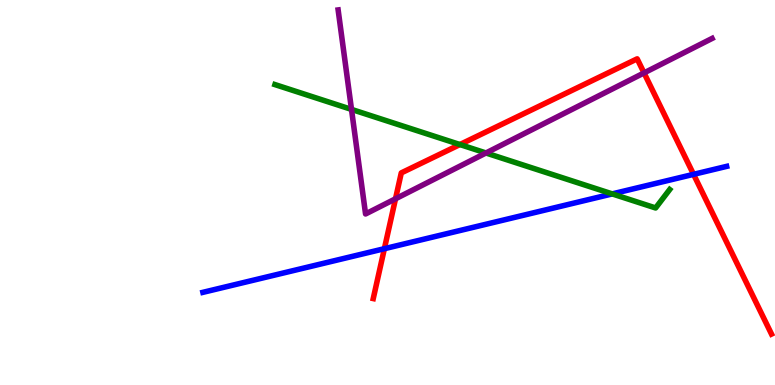[{'lines': ['blue', 'red'], 'intersections': [{'x': 4.96, 'y': 3.54}, {'x': 8.95, 'y': 5.47}]}, {'lines': ['green', 'red'], 'intersections': [{'x': 5.93, 'y': 6.25}]}, {'lines': ['purple', 'red'], 'intersections': [{'x': 5.1, 'y': 4.84}, {'x': 8.31, 'y': 8.11}]}, {'lines': ['blue', 'green'], 'intersections': [{'x': 7.9, 'y': 4.96}]}, {'lines': ['blue', 'purple'], 'intersections': []}, {'lines': ['green', 'purple'], 'intersections': [{'x': 4.54, 'y': 7.16}, {'x': 6.27, 'y': 6.03}]}]